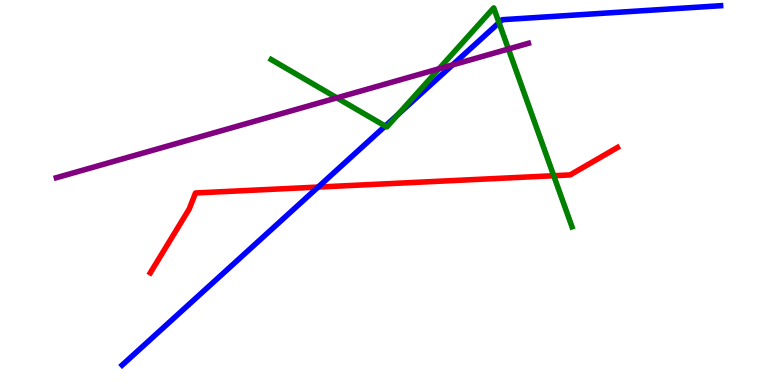[{'lines': ['blue', 'red'], 'intersections': [{'x': 4.1, 'y': 5.14}]}, {'lines': ['green', 'red'], 'intersections': [{'x': 7.14, 'y': 5.44}]}, {'lines': ['purple', 'red'], 'intersections': []}, {'lines': ['blue', 'green'], 'intersections': [{'x': 4.97, 'y': 6.73}, {'x': 5.13, 'y': 7.02}, {'x': 6.44, 'y': 9.41}]}, {'lines': ['blue', 'purple'], 'intersections': [{'x': 5.84, 'y': 8.31}]}, {'lines': ['green', 'purple'], 'intersections': [{'x': 4.35, 'y': 7.46}, {'x': 5.67, 'y': 8.21}, {'x': 6.56, 'y': 8.73}]}]